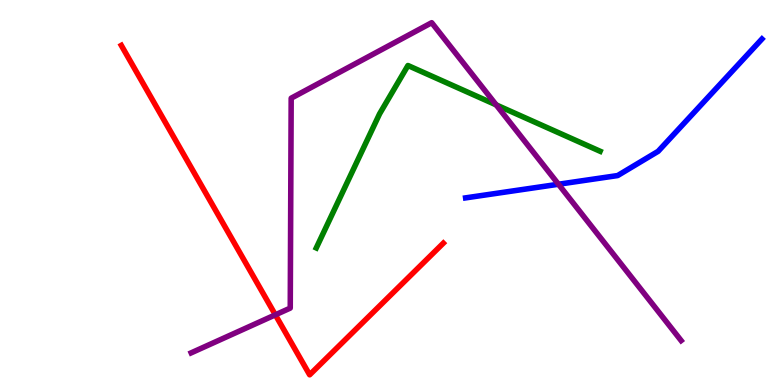[{'lines': ['blue', 'red'], 'intersections': []}, {'lines': ['green', 'red'], 'intersections': []}, {'lines': ['purple', 'red'], 'intersections': [{'x': 3.55, 'y': 1.82}]}, {'lines': ['blue', 'green'], 'intersections': []}, {'lines': ['blue', 'purple'], 'intersections': [{'x': 7.21, 'y': 5.21}]}, {'lines': ['green', 'purple'], 'intersections': [{'x': 6.4, 'y': 7.28}]}]